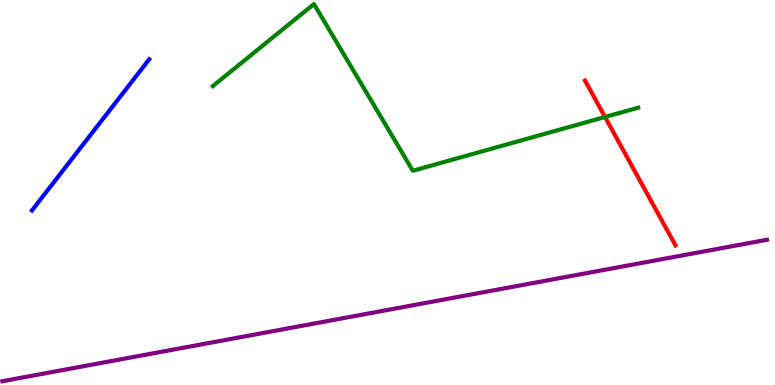[{'lines': ['blue', 'red'], 'intersections': []}, {'lines': ['green', 'red'], 'intersections': [{'x': 7.81, 'y': 6.96}]}, {'lines': ['purple', 'red'], 'intersections': []}, {'lines': ['blue', 'green'], 'intersections': []}, {'lines': ['blue', 'purple'], 'intersections': []}, {'lines': ['green', 'purple'], 'intersections': []}]